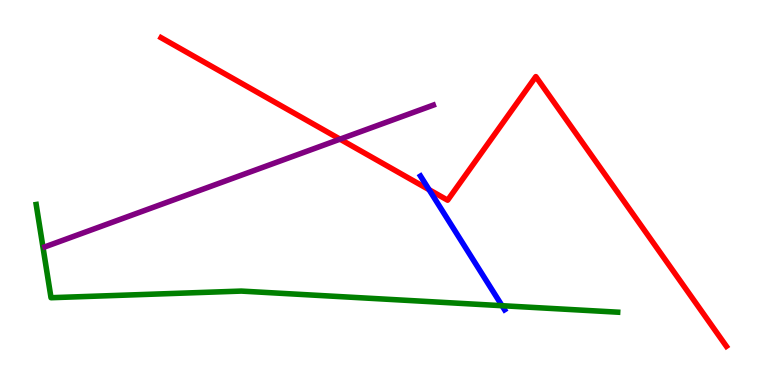[{'lines': ['blue', 'red'], 'intersections': [{'x': 5.54, 'y': 5.07}]}, {'lines': ['green', 'red'], 'intersections': []}, {'lines': ['purple', 'red'], 'intersections': [{'x': 4.39, 'y': 6.39}]}, {'lines': ['blue', 'green'], 'intersections': [{'x': 6.48, 'y': 2.06}]}, {'lines': ['blue', 'purple'], 'intersections': []}, {'lines': ['green', 'purple'], 'intersections': []}]